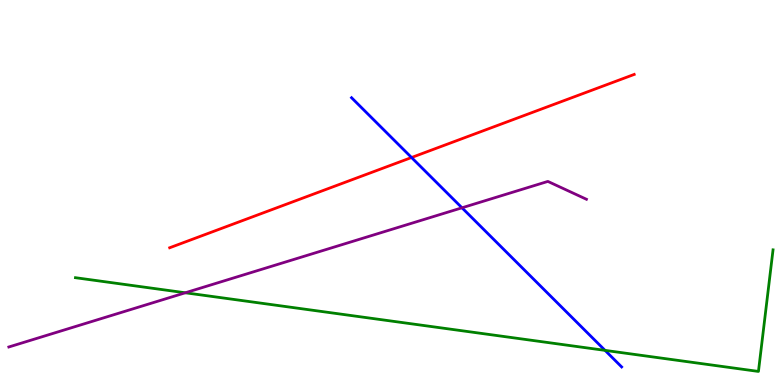[{'lines': ['blue', 'red'], 'intersections': [{'x': 5.31, 'y': 5.91}]}, {'lines': ['green', 'red'], 'intersections': []}, {'lines': ['purple', 'red'], 'intersections': []}, {'lines': ['blue', 'green'], 'intersections': [{'x': 7.81, 'y': 0.899}]}, {'lines': ['blue', 'purple'], 'intersections': [{'x': 5.96, 'y': 4.6}]}, {'lines': ['green', 'purple'], 'intersections': [{'x': 2.39, 'y': 2.4}]}]